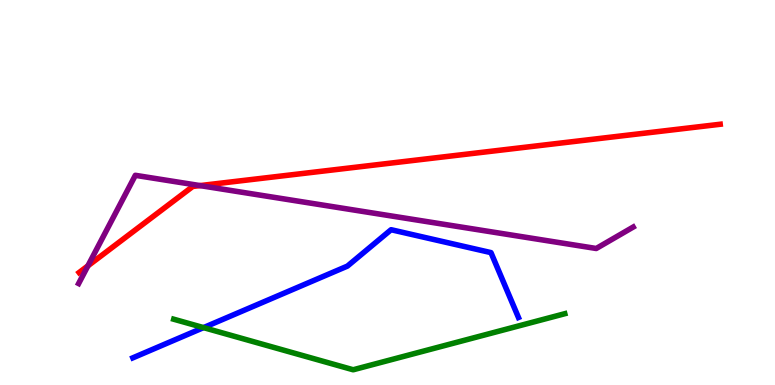[{'lines': ['blue', 'red'], 'intersections': []}, {'lines': ['green', 'red'], 'intersections': []}, {'lines': ['purple', 'red'], 'intersections': [{'x': 1.13, 'y': 3.09}, {'x': 2.58, 'y': 5.18}]}, {'lines': ['blue', 'green'], 'intersections': [{'x': 2.63, 'y': 1.49}]}, {'lines': ['blue', 'purple'], 'intersections': []}, {'lines': ['green', 'purple'], 'intersections': []}]